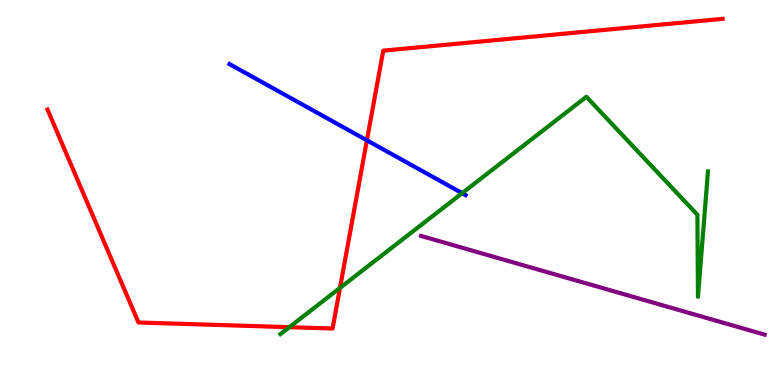[{'lines': ['blue', 'red'], 'intersections': [{'x': 4.73, 'y': 6.36}]}, {'lines': ['green', 'red'], 'intersections': [{'x': 3.73, 'y': 1.5}, {'x': 4.39, 'y': 2.52}]}, {'lines': ['purple', 'red'], 'intersections': []}, {'lines': ['blue', 'green'], 'intersections': [{'x': 5.96, 'y': 4.98}]}, {'lines': ['blue', 'purple'], 'intersections': []}, {'lines': ['green', 'purple'], 'intersections': []}]